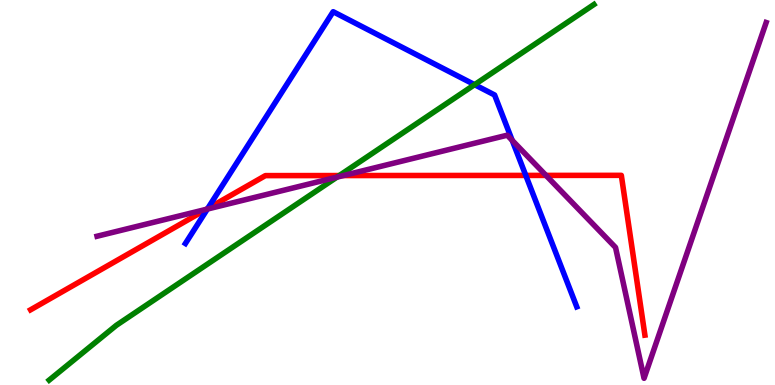[{'lines': ['blue', 'red'], 'intersections': [{'x': 2.68, 'y': 4.58}, {'x': 6.78, 'y': 5.44}]}, {'lines': ['green', 'red'], 'intersections': [{'x': 4.38, 'y': 5.44}]}, {'lines': ['purple', 'red'], 'intersections': [{'x': 2.66, 'y': 4.56}, {'x': 4.43, 'y': 5.44}, {'x': 7.05, 'y': 5.44}]}, {'lines': ['blue', 'green'], 'intersections': [{'x': 6.12, 'y': 7.8}]}, {'lines': ['blue', 'purple'], 'intersections': [{'x': 2.68, 'y': 4.57}, {'x': 6.61, 'y': 6.35}]}, {'lines': ['green', 'purple'], 'intersections': [{'x': 4.35, 'y': 5.4}]}]